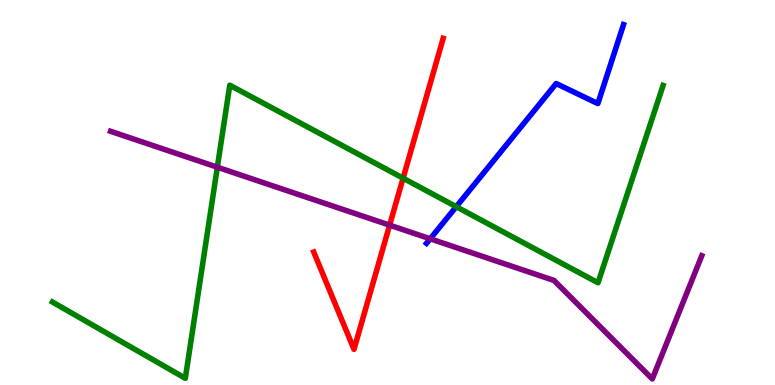[{'lines': ['blue', 'red'], 'intersections': []}, {'lines': ['green', 'red'], 'intersections': [{'x': 5.2, 'y': 5.37}]}, {'lines': ['purple', 'red'], 'intersections': [{'x': 5.03, 'y': 4.15}]}, {'lines': ['blue', 'green'], 'intersections': [{'x': 5.89, 'y': 4.63}]}, {'lines': ['blue', 'purple'], 'intersections': [{'x': 5.55, 'y': 3.8}]}, {'lines': ['green', 'purple'], 'intersections': [{'x': 2.8, 'y': 5.66}]}]